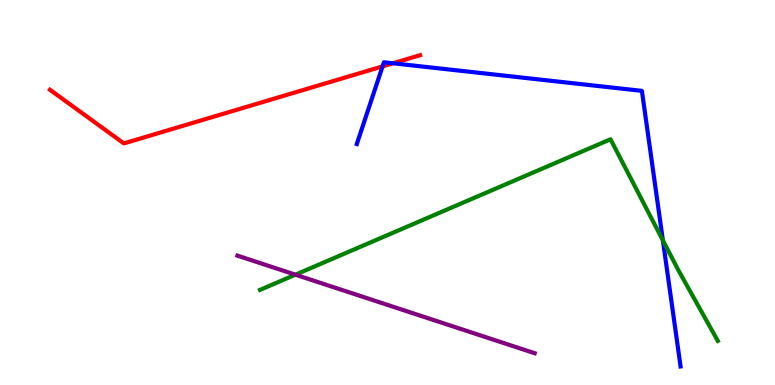[{'lines': ['blue', 'red'], 'intersections': [{'x': 4.94, 'y': 8.28}, {'x': 5.07, 'y': 8.36}]}, {'lines': ['green', 'red'], 'intersections': []}, {'lines': ['purple', 'red'], 'intersections': []}, {'lines': ['blue', 'green'], 'intersections': [{'x': 8.55, 'y': 3.76}]}, {'lines': ['blue', 'purple'], 'intersections': []}, {'lines': ['green', 'purple'], 'intersections': [{'x': 3.81, 'y': 2.87}]}]